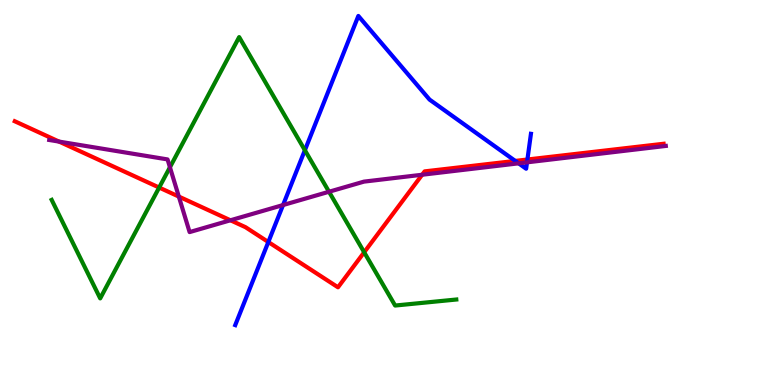[{'lines': ['blue', 'red'], 'intersections': [{'x': 3.46, 'y': 3.71}, {'x': 6.65, 'y': 5.82}, {'x': 6.81, 'y': 5.86}]}, {'lines': ['green', 'red'], 'intersections': [{'x': 2.05, 'y': 5.13}, {'x': 4.7, 'y': 3.45}]}, {'lines': ['purple', 'red'], 'intersections': [{'x': 0.762, 'y': 6.32}, {'x': 2.31, 'y': 4.89}, {'x': 2.97, 'y': 4.28}, {'x': 5.45, 'y': 5.46}]}, {'lines': ['blue', 'green'], 'intersections': [{'x': 3.93, 'y': 6.1}]}, {'lines': ['blue', 'purple'], 'intersections': [{'x': 3.65, 'y': 4.67}, {'x': 6.69, 'y': 5.76}, {'x': 6.8, 'y': 5.78}]}, {'lines': ['green', 'purple'], 'intersections': [{'x': 2.19, 'y': 5.66}, {'x': 4.25, 'y': 5.02}]}]